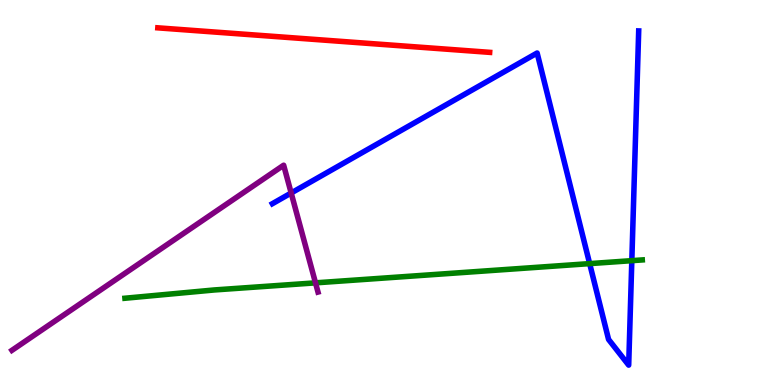[{'lines': ['blue', 'red'], 'intersections': []}, {'lines': ['green', 'red'], 'intersections': []}, {'lines': ['purple', 'red'], 'intersections': []}, {'lines': ['blue', 'green'], 'intersections': [{'x': 7.61, 'y': 3.15}, {'x': 8.15, 'y': 3.23}]}, {'lines': ['blue', 'purple'], 'intersections': [{'x': 3.76, 'y': 4.99}]}, {'lines': ['green', 'purple'], 'intersections': [{'x': 4.07, 'y': 2.65}]}]